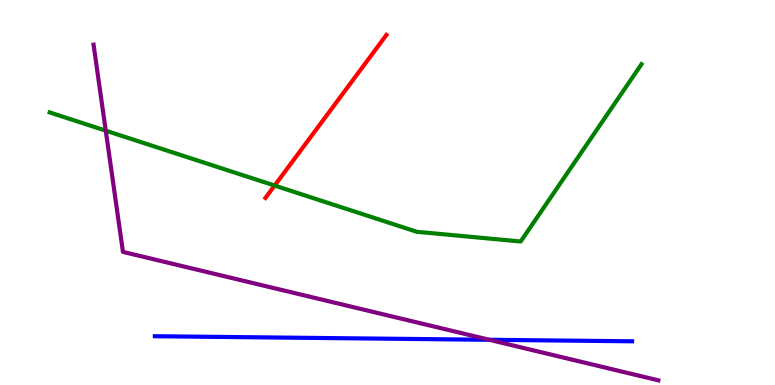[{'lines': ['blue', 'red'], 'intersections': []}, {'lines': ['green', 'red'], 'intersections': [{'x': 3.54, 'y': 5.18}]}, {'lines': ['purple', 'red'], 'intersections': []}, {'lines': ['blue', 'green'], 'intersections': []}, {'lines': ['blue', 'purple'], 'intersections': [{'x': 6.31, 'y': 1.17}]}, {'lines': ['green', 'purple'], 'intersections': [{'x': 1.36, 'y': 6.61}]}]